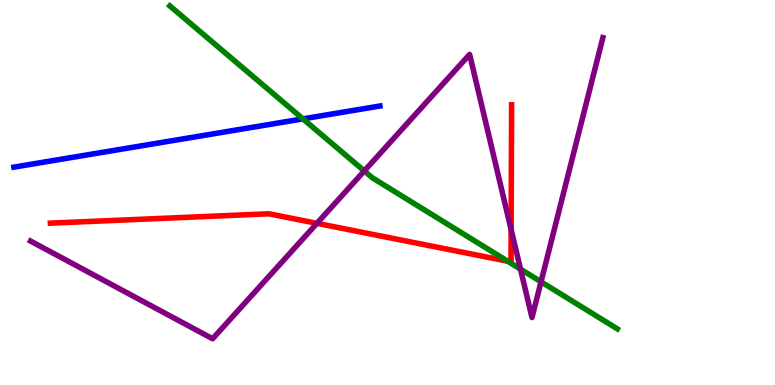[{'lines': ['blue', 'red'], 'intersections': []}, {'lines': ['green', 'red'], 'intersections': [{'x': 6.55, 'y': 3.22}]}, {'lines': ['purple', 'red'], 'intersections': [{'x': 4.09, 'y': 4.2}, {'x': 6.6, 'y': 4.04}]}, {'lines': ['blue', 'green'], 'intersections': [{'x': 3.91, 'y': 6.91}]}, {'lines': ['blue', 'purple'], 'intersections': []}, {'lines': ['green', 'purple'], 'intersections': [{'x': 4.7, 'y': 5.56}, {'x': 6.72, 'y': 3.01}, {'x': 6.98, 'y': 2.68}]}]